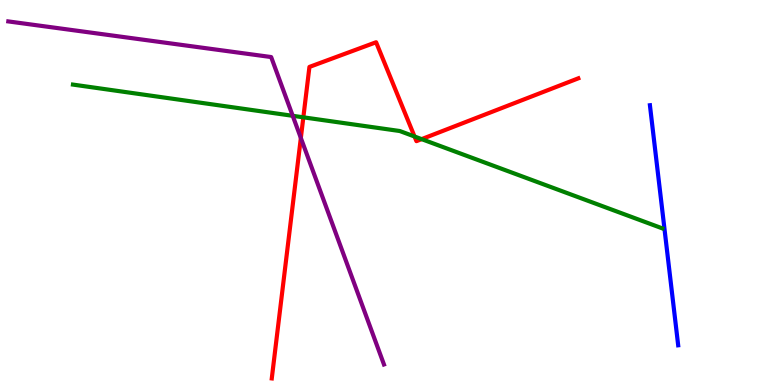[{'lines': ['blue', 'red'], 'intersections': []}, {'lines': ['green', 'red'], 'intersections': [{'x': 3.91, 'y': 6.95}, {'x': 5.35, 'y': 6.45}, {'x': 5.44, 'y': 6.39}]}, {'lines': ['purple', 'red'], 'intersections': [{'x': 3.88, 'y': 6.42}]}, {'lines': ['blue', 'green'], 'intersections': []}, {'lines': ['blue', 'purple'], 'intersections': []}, {'lines': ['green', 'purple'], 'intersections': [{'x': 3.78, 'y': 6.99}]}]